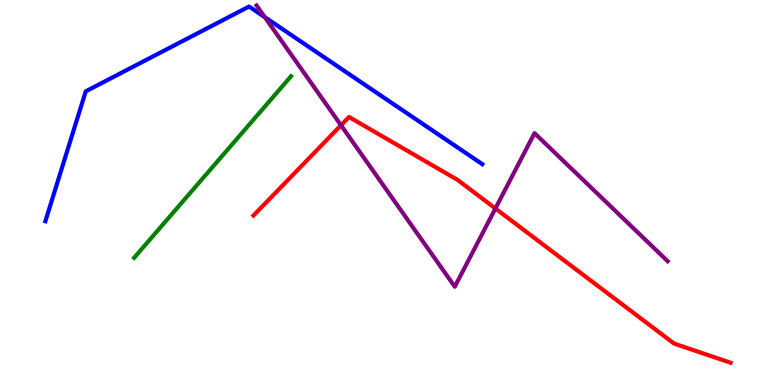[{'lines': ['blue', 'red'], 'intersections': []}, {'lines': ['green', 'red'], 'intersections': []}, {'lines': ['purple', 'red'], 'intersections': [{'x': 4.4, 'y': 6.75}, {'x': 6.39, 'y': 4.58}]}, {'lines': ['blue', 'green'], 'intersections': []}, {'lines': ['blue', 'purple'], 'intersections': [{'x': 3.42, 'y': 9.55}]}, {'lines': ['green', 'purple'], 'intersections': []}]